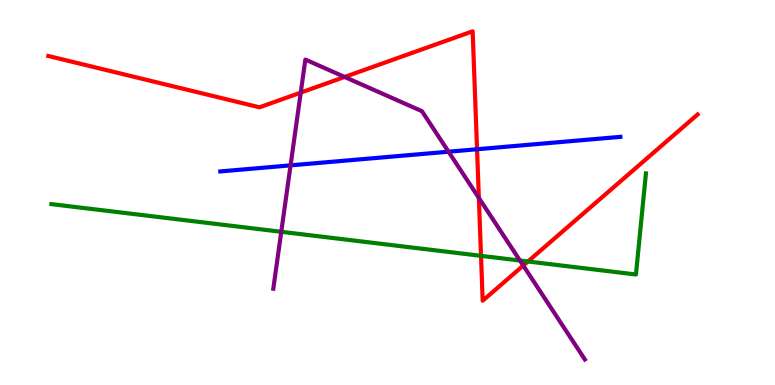[{'lines': ['blue', 'red'], 'intersections': [{'x': 6.16, 'y': 6.12}]}, {'lines': ['green', 'red'], 'intersections': [{'x': 6.21, 'y': 3.35}, {'x': 6.81, 'y': 3.21}]}, {'lines': ['purple', 'red'], 'intersections': [{'x': 3.88, 'y': 7.59}, {'x': 4.45, 'y': 8.0}, {'x': 6.18, 'y': 4.86}, {'x': 6.75, 'y': 3.1}]}, {'lines': ['blue', 'green'], 'intersections': []}, {'lines': ['blue', 'purple'], 'intersections': [{'x': 3.75, 'y': 5.71}, {'x': 5.79, 'y': 6.06}]}, {'lines': ['green', 'purple'], 'intersections': [{'x': 3.63, 'y': 3.98}, {'x': 6.71, 'y': 3.23}]}]